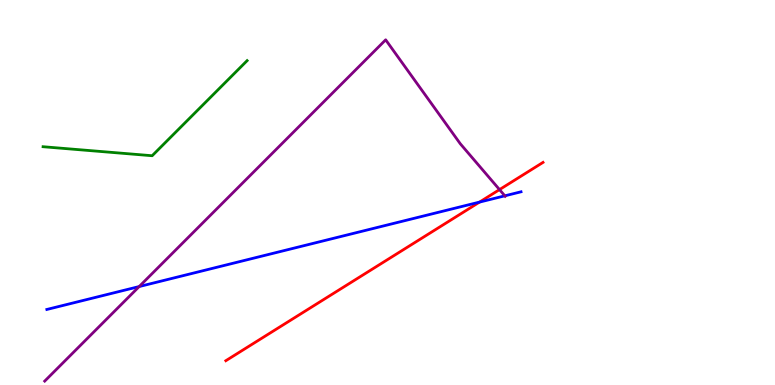[{'lines': ['blue', 'red'], 'intersections': [{'x': 6.19, 'y': 4.75}]}, {'lines': ['green', 'red'], 'intersections': []}, {'lines': ['purple', 'red'], 'intersections': [{'x': 6.45, 'y': 5.08}]}, {'lines': ['blue', 'green'], 'intersections': []}, {'lines': ['blue', 'purple'], 'intersections': [{'x': 1.8, 'y': 2.56}, {'x': 6.51, 'y': 4.91}]}, {'lines': ['green', 'purple'], 'intersections': []}]